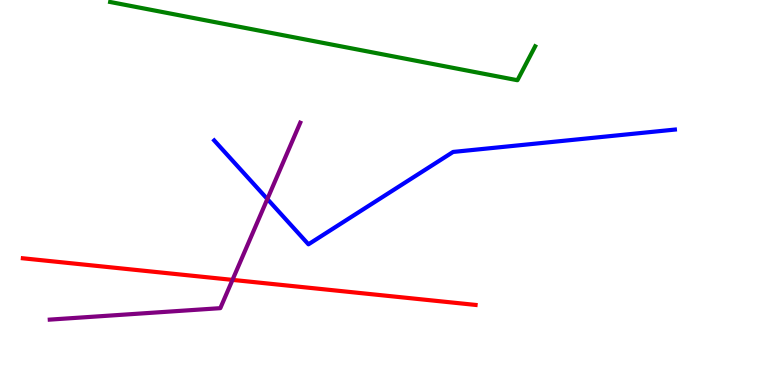[{'lines': ['blue', 'red'], 'intersections': []}, {'lines': ['green', 'red'], 'intersections': []}, {'lines': ['purple', 'red'], 'intersections': [{'x': 3.0, 'y': 2.73}]}, {'lines': ['blue', 'green'], 'intersections': []}, {'lines': ['blue', 'purple'], 'intersections': [{'x': 3.45, 'y': 4.83}]}, {'lines': ['green', 'purple'], 'intersections': []}]